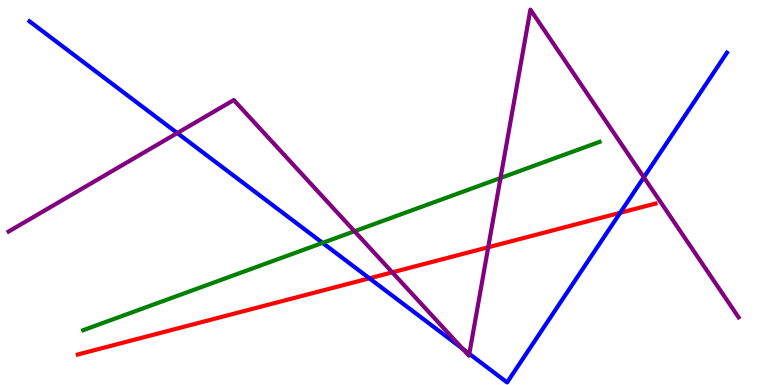[{'lines': ['blue', 'red'], 'intersections': [{'x': 4.77, 'y': 2.77}, {'x': 8.0, 'y': 4.47}]}, {'lines': ['green', 'red'], 'intersections': []}, {'lines': ['purple', 'red'], 'intersections': [{'x': 5.06, 'y': 2.93}, {'x': 6.3, 'y': 3.58}]}, {'lines': ['blue', 'green'], 'intersections': [{'x': 4.16, 'y': 3.69}]}, {'lines': ['blue', 'purple'], 'intersections': [{'x': 2.29, 'y': 6.54}, {'x': 5.97, 'y': 0.941}, {'x': 6.06, 'y': 0.81}, {'x': 8.31, 'y': 5.39}]}, {'lines': ['green', 'purple'], 'intersections': [{'x': 4.57, 'y': 3.99}, {'x': 6.46, 'y': 5.38}]}]